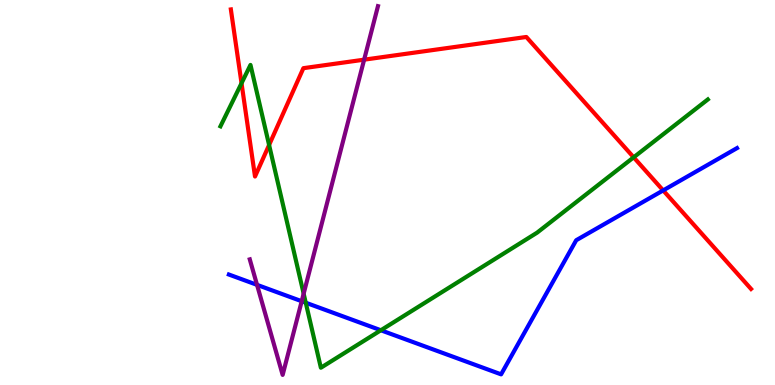[{'lines': ['blue', 'red'], 'intersections': [{'x': 8.56, 'y': 5.05}]}, {'lines': ['green', 'red'], 'intersections': [{'x': 3.12, 'y': 7.84}, {'x': 3.47, 'y': 6.23}, {'x': 8.18, 'y': 5.91}]}, {'lines': ['purple', 'red'], 'intersections': [{'x': 4.7, 'y': 8.45}]}, {'lines': ['blue', 'green'], 'intersections': [{'x': 3.95, 'y': 2.14}, {'x': 4.91, 'y': 1.42}]}, {'lines': ['blue', 'purple'], 'intersections': [{'x': 3.32, 'y': 2.6}, {'x': 3.89, 'y': 2.18}]}, {'lines': ['green', 'purple'], 'intersections': [{'x': 3.92, 'y': 2.37}]}]